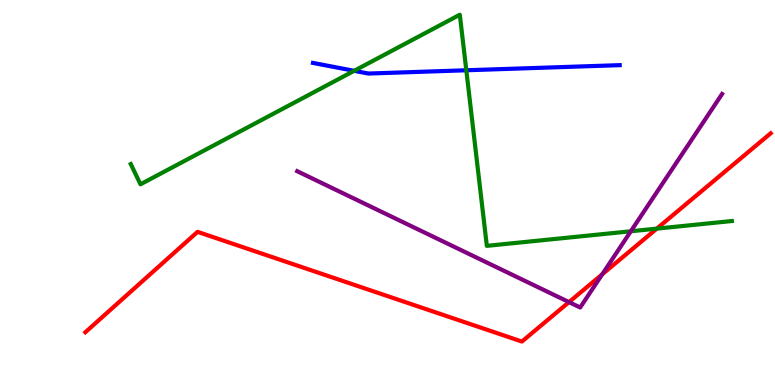[{'lines': ['blue', 'red'], 'intersections': []}, {'lines': ['green', 'red'], 'intersections': [{'x': 8.47, 'y': 4.06}]}, {'lines': ['purple', 'red'], 'intersections': [{'x': 7.34, 'y': 2.15}, {'x': 7.77, 'y': 2.88}]}, {'lines': ['blue', 'green'], 'intersections': [{'x': 4.57, 'y': 8.16}, {'x': 6.02, 'y': 8.17}]}, {'lines': ['blue', 'purple'], 'intersections': []}, {'lines': ['green', 'purple'], 'intersections': [{'x': 8.14, 'y': 3.99}]}]